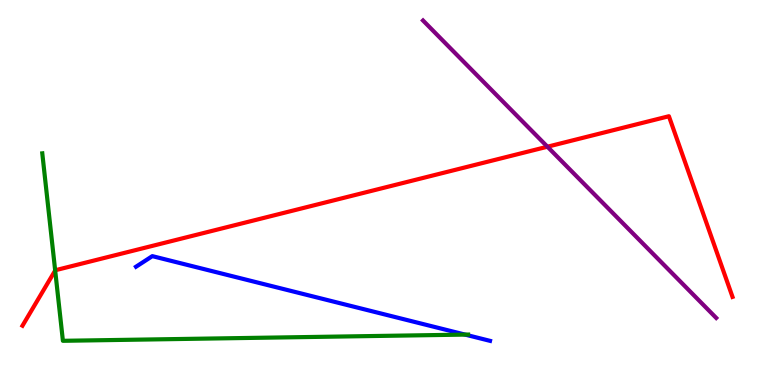[{'lines': ['blue', 'red'], 'intersections': []}, {'lines': ['green', 'red'], 'intersections': [{'x': 0.712, 'y': 2.97}]}, {'lines': ['purple', 'red'], 'intersections': [{'x': 7.06, 'y': 6.19}]}, {'lines': ['blue', 'green'], 'intersections': [{'x': 6.0, 'y': 1.31}]}, {'lines': ['blue', 'purple'], 'intersections': []}, {'lines': ['green', 'purple'], 'intersections': []}]